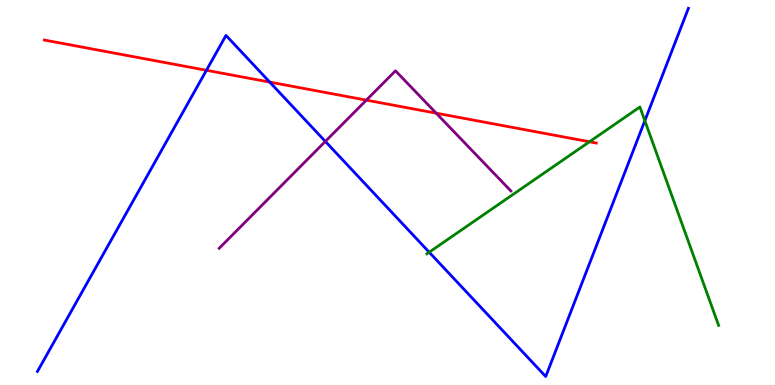[{'lines': ['blue', 'red'], 'intersections': [{'x': 2.66, 'y': 8.17}, {'x': 3.48, 'y': 7.87}]}, {'lines': ['green', 'red'], 'intersections': [{'x': 7.61, 'y': 6.32}]}, {'lines': ['purple', 'red'], 'intersections': [{'x': 4.73, 'y': 7.4}, {'x': 5.63, 'y': 7.06}]}, {'lines': ['blue', 'green'], 'intersections': [{'x': 5.54, 'y': 3.45}, {'x': 8.32, 'y': 6.86}]}, {'lines': ['blue', 'purple'], 'intersections': [{'x': 4.2, 'y': 6.33}]}, {'lines': ['green', 'purple'], 'intersections': []}]